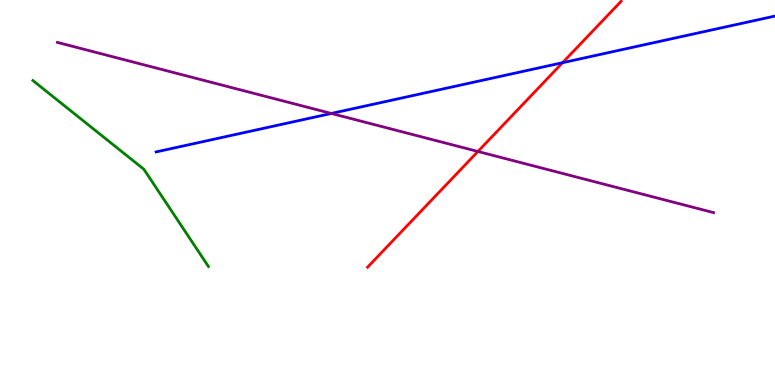[{'lines': ['blue', 'red'], 'intersections': [{'x': 7.26, 'y': 8.37}]}, {'lines': ['green', 'red'], 'intersections': []}, {'lines': ['purple', 'red'], 'intersections': [{'x': 6.17, 'y': 6.07}]}, {'lines': ['blue', 'green'], 'intersections': []}, {'lines': ['blue', 'purple'], 'intersections': [{'x': 4.28, 'y': 7.05}]}, {'lines': ['green', 'purple'], 'intersections': []}]